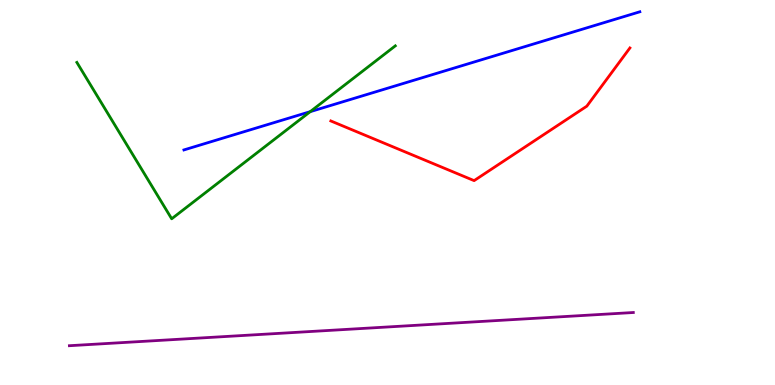[{'lines': ['blue', 'red'], 'intersections': []}, {'lines': ['green', 'red'], 'intersections': []}, {'lines': ['purple', 'red'], 'intersections': []}, {'lines': ['blue', 'green'], 'intersections': [{'x': 4.0, 'y': 7.1}]}, {'lines': ['blue', 'purple'], 'intersections': []}, {'lines': ['green', 'purple'], 'intersections': []}]